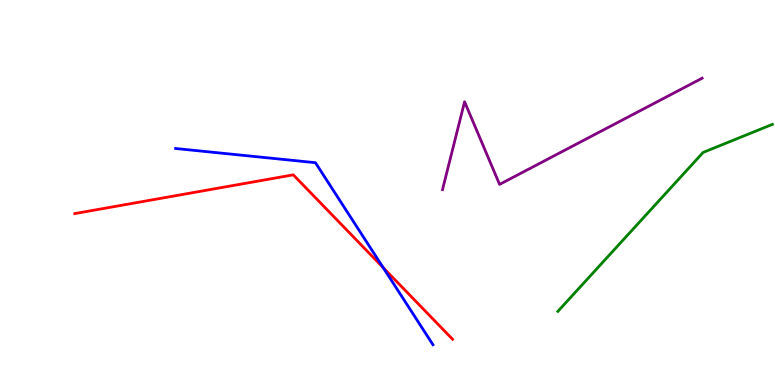[{'lines': ['blue', 'red'], 'intersections': [{'x': 4.94, 'y': 3.05}]}, {'lines': ['green', 'red'], 'intersections': []}, {'lines': ['purple', 'red'], 'intersections': []}, {'lines': ['blue', 'green'], 'intersections': []}, {'lines': ['blue', 'purple'], 'intersections': []}, {'lines': ['green', 'purple'], 'intersections': []}]